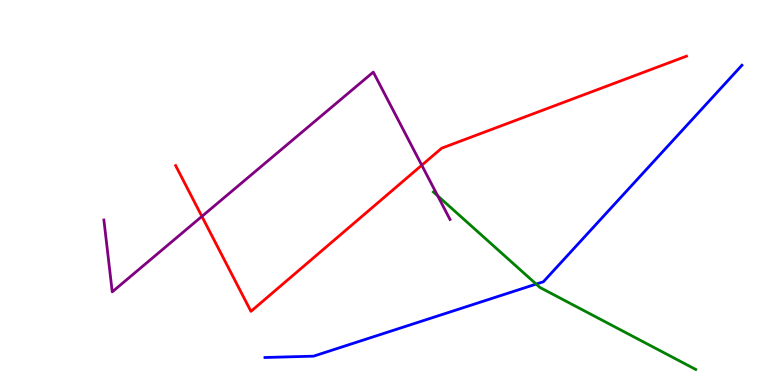[{'lines': ['blue', 'red'], 'intersections': []}, {'lines': ['green', 'red'], 'intersections': []}, {'lines': ['purple', 'red'], 'intersections': [{'x': 2.61, 'y': 4.38}, {'x': 5.44, 'y': 5.71}]}, {'lines': ['blue', 'green'], 'intersections': [{'x': 6.92, 'y': 2.62}]}, {'lines': ['blue', 'purple'], 'intersections': []}, {'lines': ['green', 'purple'], 'intersections': [{'x': 5.65, 'y': 4.91}]}]